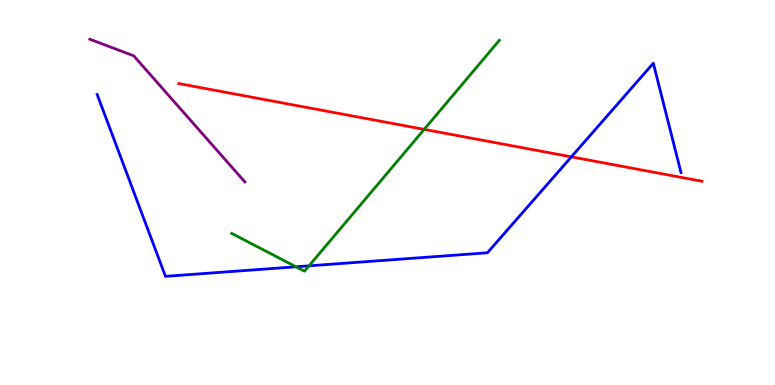[{'lines': ['blue', 'red'], 'intersections': [{'x': 7.37, 'y': 5.93}]}, {'lines': ['green', 'red'], 'intersections': [{'x': 5.47, 'y': 6.64}]}, {'lines': ['purple', 'red'], 'intersections': []}, {'lines': ['blue', 'green'], 'intersections': [{'x': 3.82, 'y': 3.07}, {'x': 3.99, 'y': 3.1}]}, {'lines': ['blue', 'purple'], 'intersections': []}, {'lines': ['green', 'purple'], 'intersections': []}]